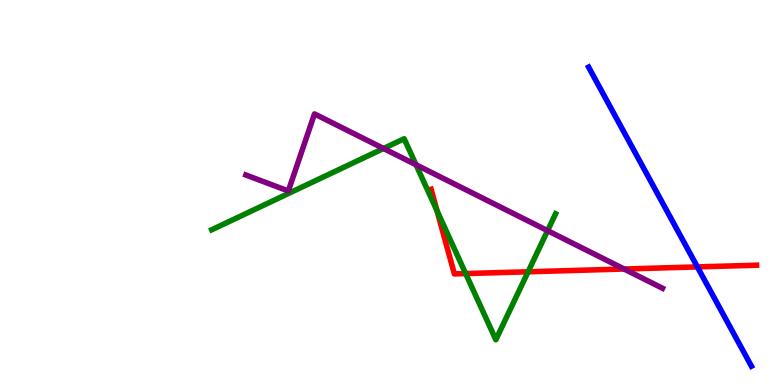[{'lines': ['blue', 'red'], 'intersections': [{'x': 9.0, 'y': 3.07}]}, {'lines': ['green', 'red'], 'intersections': [{'x': 5.64, 'y': 4.53}, {'x': 6.01, 'y': 2.89}, {'x': 6.81, 'y': 2.94}]}, {'lines': ['purple', 'red'], 'intersections': [{'x': 8.05, 'y': 3.01}]}, {'lines': ['blue', 'green'], 'intersections': []}, {'lines': ['blue', 'purple'], 'intersections': []}, {'lines': ['green', 'purple'], 'intersections': [{'x': 4.95, 'y': 6.14}, {'x': 5.37, 'y': 5.72}, {'x': 7.07, 'y': 4.01}]}]